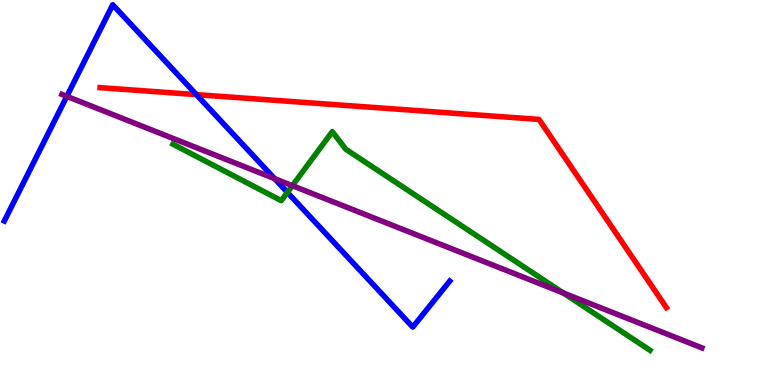[{'lines': ['blue', 'red'], 'intersections': [{'x': 2.53, 'y': 7.54}]}, {'lines': ['green', 'red'], 'intersections': []}, {'lines': ['purple', 'red'], 'intersections': []}, {'lines': ['blue', 'green'], 'intersections': [{'x': 3.71, 'y': 5.0}]}, {'lines': ['blue', 'purple'], 'intersections': [{'x': 0.862, 'y': 7.5}, {'x': 3.54, 'y': 5.36}]}, {'lines': ['green', 'purple'], 'intersections': [{'x': 3.77, 'y': 5.18}, {'x': 7.27, 'y': 2.39}]}]